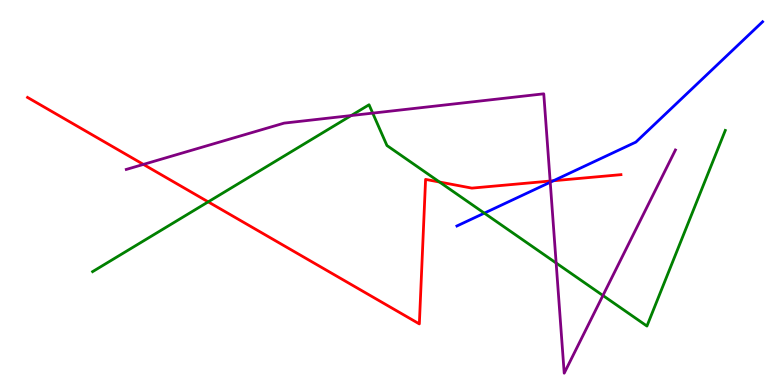[{'lines': ['blue', 'red'], 'intersections': [{'x': 7.14, 'y': 5.31}]}, {'lines': ['green', 'red'], 'intersections': [{'x': 2.69, 'y': 4.76}, {'x': 5.67, 'y': 5.27}]}, {'lines': ['purple', 'red'], 'intersections': [{'x': 1.85, 'y': 5.73}, {'x': 7.1, 'y': 5.3}]}, {'lines': ['blue', 'green'], 'intersections': [{'x': 6.25, 'y': 4.46}]}, {'lines': ['blue', 'purple'], 'intersections': [{'x': 7.1, 'y': 5.27}]}, {'lines': ['green', 'purple'], 'intersections': [{'x': 4.53, 'y': 7.0}, {'x': 4.81, 'y': 7.06}, {'x': 7.18, 'y': 3.17}, {'x': 7.78, 'y': 2.32}]}]